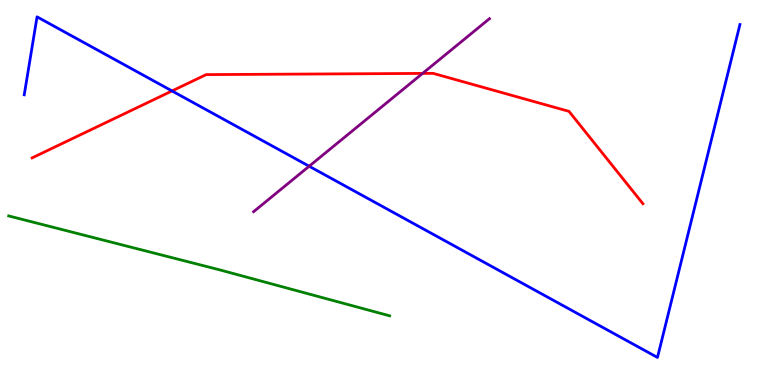[{'lines': ['blue', 'red'], 'intersections': [{'x': 2.22, 'y': 7.64}]}, {'lines': ['green', 'red'], 'intersections': []}, {'lines': ['purple', 'red'], 'intersections': [{'x': 5.45, 'y': 8.09}]}, {'lines': ['blue', 'green'], 'intersections': []}, {'lines': ['blue', 'purple'], 'intersections': [{'x': 3.99, 'y': 5.68}]}, {'lines': ['green', 'purple'], 'intersections': []}]